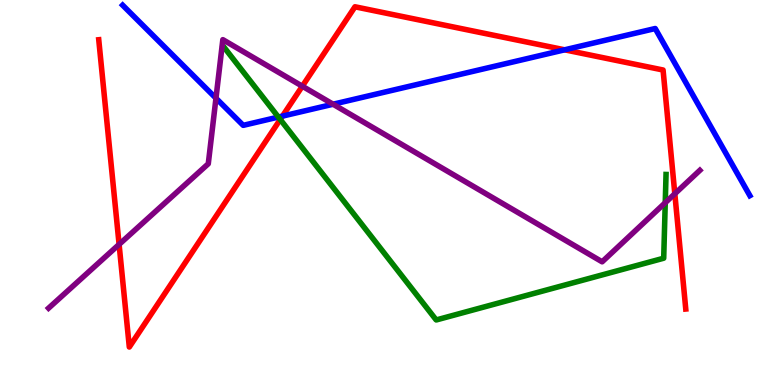[{'lines': ['blue', 'red'], 'intersections': [{'x': 3.64, 'y': 6.98}, {'x': 7.29, 'y': 8.71}]}, {'lines': ['green', 'red'], 'intersections': [{'x': 3.62, 'y': 6.9}]}, {'lines': ['purple', 'red'], 'intersections': [{'x': 1.54, 'y': 3.65}, {'x': 3.9, 'y': 7.76}, {'x': 8.71, 'y': 4.97}]}, {'lines': ['blue', 'green'], 'intersections': [{'x': 3.59, 'y': 6.96}]}, {'lines': ['blue', 'purple'], 'intersections': [{'x': 2.79, 'y': 7.45}, {'x': 4.3, 'y': 7.29}]}, {'lines': ['green', 'purple'], 'intersections': [{'x': 8.58, 'y': 4.73}]}]